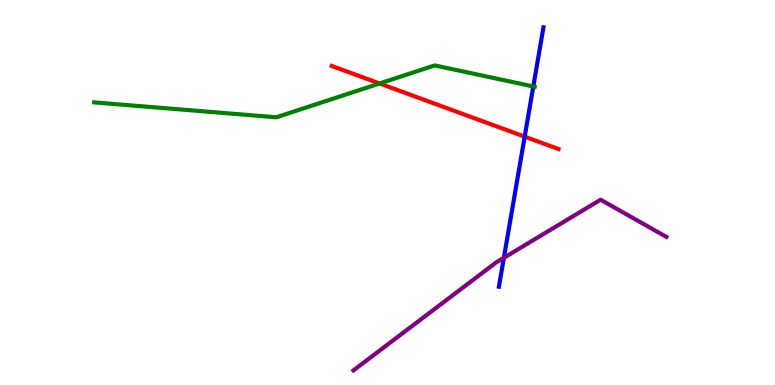[{'lines': ['blue', 'red'], 'intersections': [{'x': 6.77, 'y': 6.45}]}, {'lines': ['green', 'red'], 'intersections': [{'x': 4.9, 'y': 7.83}]}, {'lines': ['purple', 'red'], 'intersections': []}, {'lines': ['blue', 'green'], 'intersections': [{'x': 6.88, 'y': 7.75}]}, {'lines': ['blue', 'purple'], 'intersections': [{'x': 6.5, 'y': 3.3}]}, {'lines': ['green', 'purple'], 'intersections': []}]